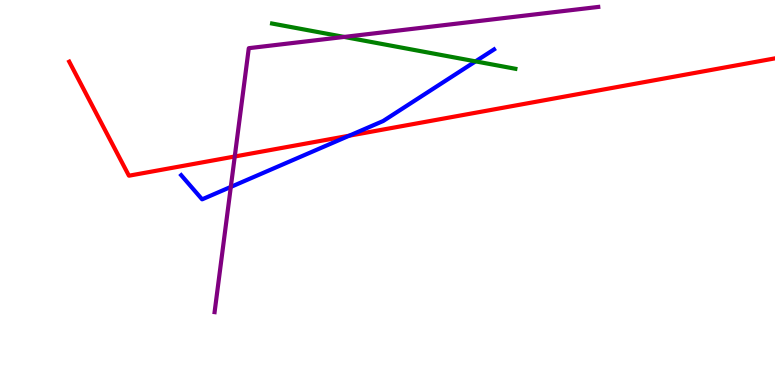[{'lines': ['blue', 'red'], 'intersections': [{'x': 4.51, 'y': 6.48}]}, {'lines': ['green', 'red'], 'intersections': []}, {'lines': ['purple', 'red'], 'intersections': [{'x': 3.03, 'y': 5.94}]}, {'lines': ['blue', 'green'], 'intersections': [{'x': 6.14, 'y': 8.41}]}, {'lines': ['blue', 'purple'], 'intersections': [{'x': 2.98, 'y': 5.14}]}, {'lines': ['green', 'purple'], 'intersections': [{'x': 4.44, 'y': 9.04}]}]